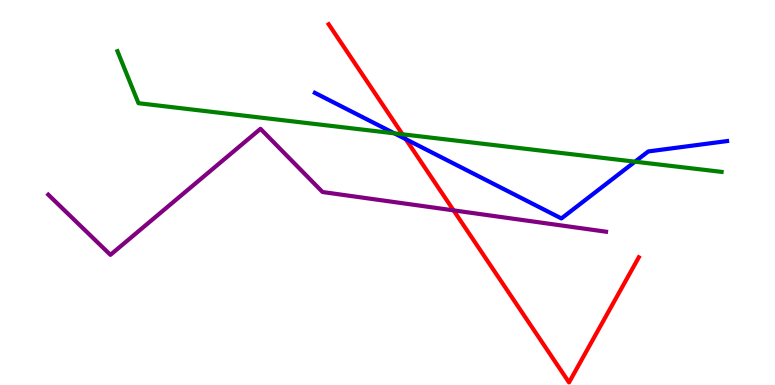[{'lines': ['blue', 'red'], 'intersections': [{'x': 5.24, 'y': 6.39}]}, {'lines': ['green', 'red'], 'intersections': [{'x': 5.19, 'y': 6.51}]}, {'lines': ['purple', 'red'], 'intersections': [{'x': 5.85, 'y': 4.54}]}, {'lines': ['blue', 'green'], 'intersections': [{'x': 5.09, 'y': 6.54}, {'x': 8.19, 'y': 5.8}]}, {'lines': ['blue', 'purple'], 'intersections': []}, {'lines': ['green', 'purple'], 'intersections': []}]